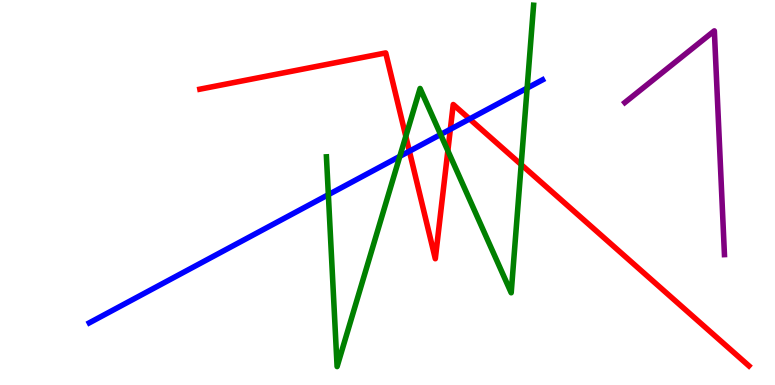[{'lines': ['blue', 'red'], 'intersections': [{'x': 5.28, 'y': 6.07}, {'x': 5.81, 'y': 6.64}, {'x': 6.06, 'y': 6.91}]}, {'lines': ['green', 'red'], 'intersections': [{'x': 5.24, 'y': 6.46}, {'x': 5.78, 'y': 6.08}, {'x': 6.72, 'y': 5.73}]}, {'lines': ['purple', 'red'], 'intersections': []}, {'lines': ['blue', 'green'], 'intersections': [{'x': 4.24, 'y': 4.94}, {'x': 5.16, 'y': 5.94}, {'x': 5.69, 'y': 6.51}, {'x': 6.8, 'y': 7.71}]}, {'lines': ['blue', 'purple'], 'intersections': []}, {'lines': ['green', 'purple'], 'intersections': []}]